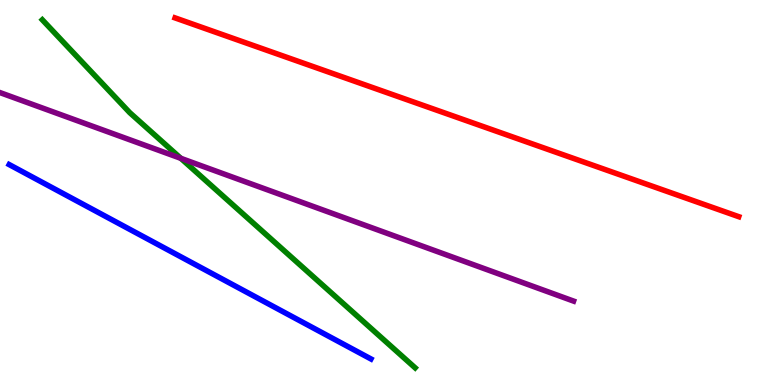[{'lines': ['blue', 'red'], 'intersections': []}, {'lines': ['green', 'red'], 'intersections': []}, {'lines': ['purple', 'red'], 'intersections': []}, {'lines': ['blue', 'green'], 'intersections': []}, {'lines': ['blue', 'purple'], 'intersections': []}, {'lines': ['green', 'purple'], 'intersections': [{'x': 2.33, 'y': 5.89}]}]